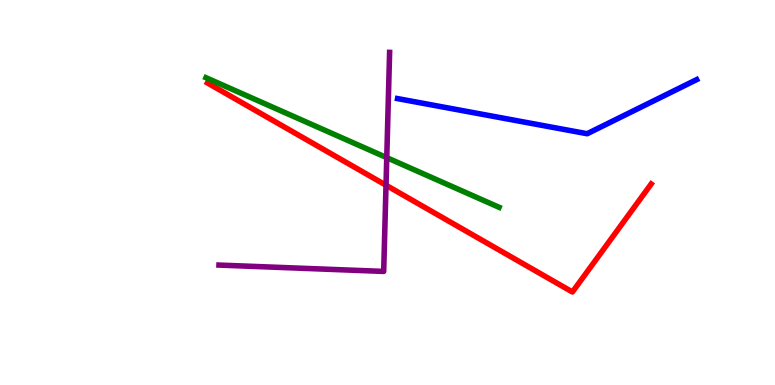[{'lines': ['blue', 'red'], 'intersections': []}, {'lines': ['green', 'red'], 'intersections': []}, {'lines': ['purple', 'red'], 'intersections': [{'x': 4.98, 'y': 5.19}]}, {'lines': ['blue', 'green'], 'intersections': []}, {'lines': ['blue', 'purple'], 'intersections': []}, {'lines': ['green', 'purple'], 'intersections': [{'x': 4.99, 'y': 5.91}]}]